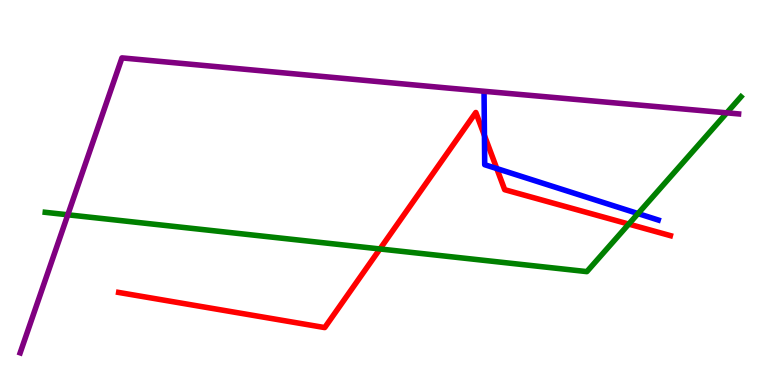[{'lines': ['blue', 'red'], 'intersections': [{'x': 6.25, 'y': 6.48}, {'x': 6.41, 'y': 5.62}]}, {'lines': ['green', 'red'], 'intersections': [{'x': 4.9, 'y': 3.53}, {'x': 8.11, 'y': 4.18}]}, {'lines': ['purple', 'red'], 'intersections': []}, {'lines': ['blue', 'green'], 'intersections': [{'x': 8.23, 'y': 4.45}]}, {'lines': ['blue', 'purple'], 'intersections': []}, {'lines': ['green', 'purple'], 'intersections': [{'x': 0.875, 'y': 4.42}, {'x': 9.38, 'y': 7.07}]}]